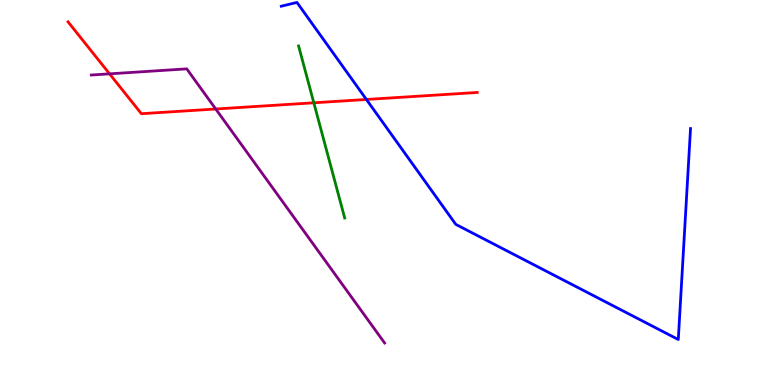[{'lines': ['blue', 'red'], 'intersections': [{'x': 4.73, 'y': 7.42}]}, {'lines': ['green', 'red'], 'intersections': [{'x': 4.05, 'y': 7.33}]}, {'lines': ['purple', 'red'], 'intersections': [{'x': 1.41, 'y': 8.08}, {'x': 2.78, 'y': 7.17}]}, {'lines': ['blue', 'green'], 'intersections': []}, {'lines': ['blue', 'purple'], 'intersections': []}, {'lines': ['green', 'purple'], 'intersections': []}]